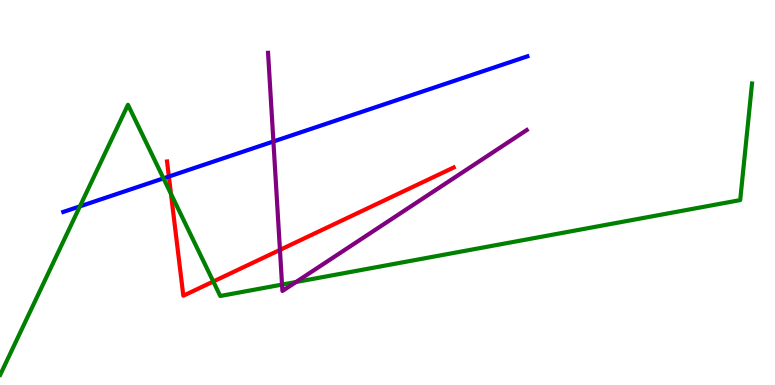[{'lines': ['blue', 'red'], 'intersections': [{'x': 2.18, 'y': 5.41}]}, {'lines': ['green', 'red'], 'intersections': [{'x': 2.21, 'y': 4.96}, {'x': 2.75, 'y': 2.69}]}, {'lines': ['purple', 'red'], 'intersections': [{'x': 3.61, 'y': 3.51}]}, {'lines': ['blue', 'green'], 'intersections': [{'x': 1.03, 'y': 4.64}, {'x': 2.11, 'y': 5.37}]}, {'lines': ['blue', 'purple'], 'intersections': [{'x': 3.53, 'y': 6.32}]}, {'lines': ['green', 'purple'], 'intersections': [{'x': 3.64, 'y': 2.61}, {'x': 3.82, 'y': 2.67}]}]